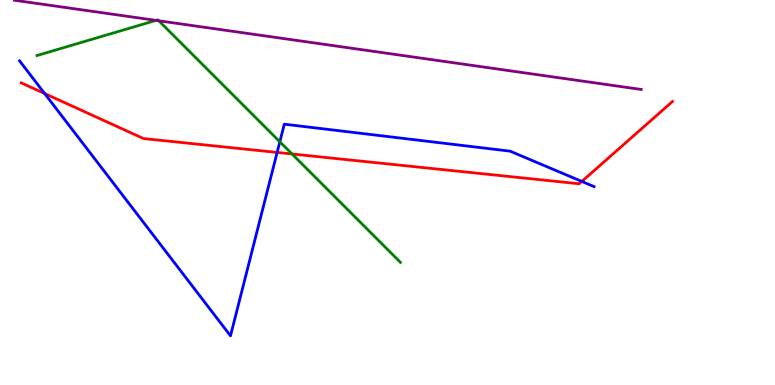[{'lines': ['blue', 'red'], 'intersections': [{'x': 0.576, 'y': 7.57}, {'x': 3.58, 'y': 6.04}, {'x': 7.51, 'y': 5.29}]}, {'lines': ['green', 'red'], 'intersections': [{'x': 3.77, 'y': 6.0}]}, {'lines': ['purple', 'red'], 'intersections': []}, {'lines': ['blue', 'green'], 'intersections': [{'x': 3.61, 'y': 6.32}]}, {'lines': ['blue', 'purple'], 'intersections': []}, {'lines': ['green', 'purple'], 'intersections': [{'x': 2.01, 'y': 9.47}, {'x': 2.05, 'y': 9.46}]}]